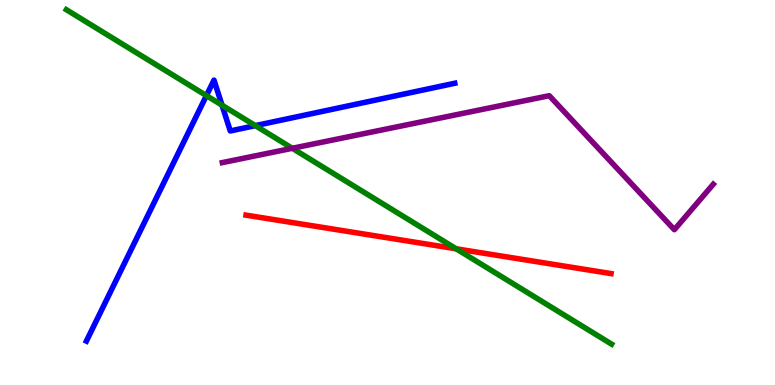[{'lines': ['blue', 'red'], 'intersections': []}, {'lines': ['green', 'red'], 'intersections': [{'x': 5.89, 'y': 3.54}]}, {'lines': ['purple', 'red'], 'intersections': []}, {'lines': ['blue', 'green'], 'intersections': [{'x': 2.66, 'y': 7.52}, {'x': 2.86, 'y': 7.27}, {'x': 3.29, 'y': 6.74}]}, {'lines': ['blue', 'purple'], 'intersections': []}, {'lines': ['green', 'purple'], 'intersections': [{'x': 3.77, 'y': 6.15}]}]